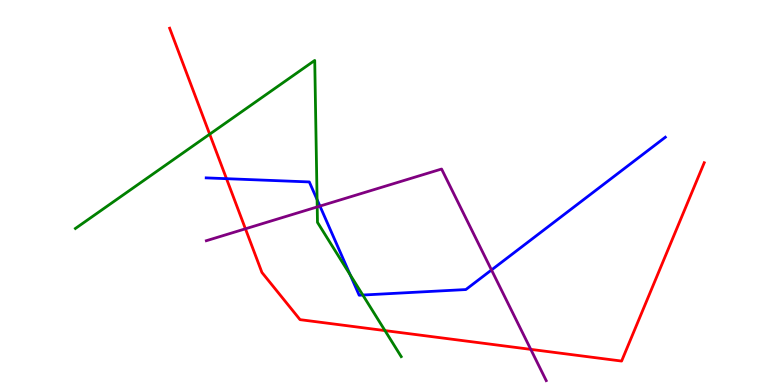[{'lines': ['blue', 'red'], 'intersections': [{'x': 2.92, 'y': 5.36}]}, {'lines': ['green', 'red'], 'intersections': [{'x': 2.71, 'y': 6.51}, {'x': 4.97, 'y': 1.41}]}, {'lines': ['purple', 'red'], 'intersections': [{'x': 3.17, 'y': 4.06}, {'x': 6.85, 'y': 0.926}]}, {'lines': ['blue', 'green'], 'intersections': [{'x': 4.09, 'y': 4.82}, {'x': 4.52, 'y': 2.86}, {'x': 4.68, 'y': 2.34}]}, {'lines': ['blue', 'purple'], 'intersections': [{'x': 4.13, 'y': 4.65}, {'x': 6.34, 'y': 2.99}]}, {'lines': ['green', 'purple'], 'intersections': [{'x': 4.09, 'y': 4.63}]}]